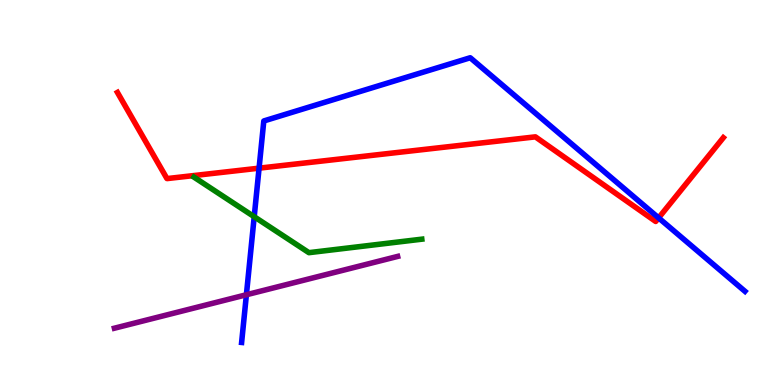[{'lines': ['blue', 'red'], 'intersections': [{'x': 3.34, 'y': 5.63}, {'x': 8.5, 'y': 4.34}]}, {'lines': ['green', 'red'], 'intersections': []}, {'lines': ['purple', 'red'], 'intersections': []}, {'lines': ['blue', 'green'], 'intersections': [{'x': 3.28, 'y': 4.37}]}, {'lines': ['blue', 'purple'], 'intersections': [{'x': 3.18, 'y': 2.34}]}, {'lines': ['green', 'purple'], 'intersections': []}]